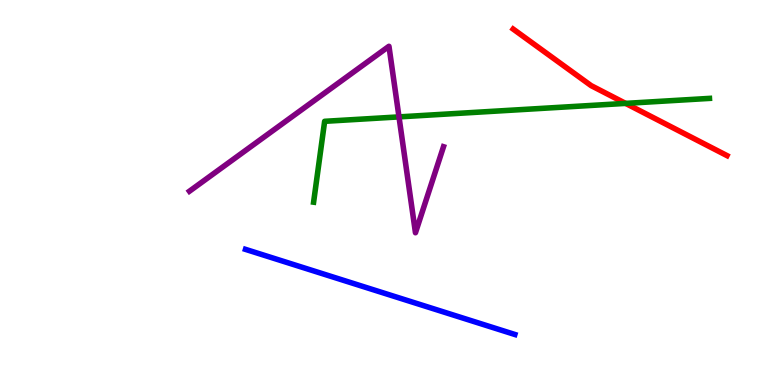[{'lines': ['blue', 'red'], 'intersections': []}, {'lines': ['green', 'red'], 'intersections': [{'x': 8.07, 'y': 7.31}]}, {'lines': ['purple', 'red'], 'intersections': []}, {'lines': ['blue', 'green'], 'intersections': []}, {'lines': ['blue', 'purple'], 'intersections': []}, {'lines': ['green', 'purple'], 'intersections': [{'x': 5.15, 'y': 6.96}]}]